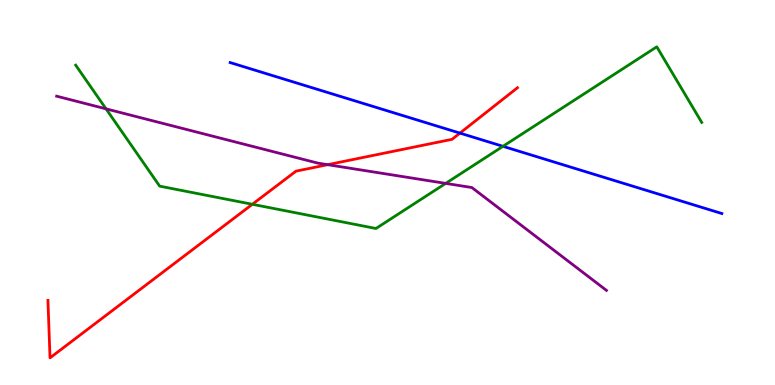[{'lines': ['blue', 'red'], 'intersections': [{'x': 5.93, 'y': 6.54}]}, {'lines': ['green', 'red'], 'intersections': [{'x': 3.26, 'y': 4.69}]}, {'lines': ['purple', 'red'], 'intersections': [{'x': 4.23, 'y': 5.72}]}, {'lines': ['blue', 'green'], 'intersections': [{'x': 6.49, 'y': 6.2}]}, {'lines': ['blue', 'purple'], 'intersections': []}, {'lines': ['green', 'purple'], 'intersections': [{'x': 1.37, 'y': 7.17}, {'x': 5.75, 'y': 5.24}]}]